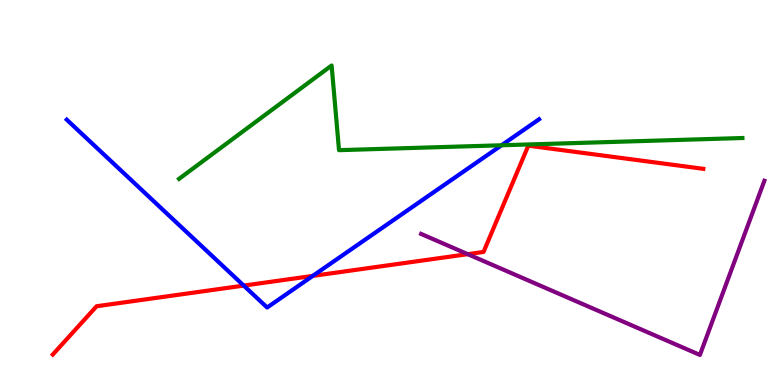[{'lines': ['blue', 'red'], 'intersections': [{'x': 3.15, 'y': 2.58}, {'x': 4.04, 'y': 2.83}]}, {'lines': ['green', 'red'], 'intersections': []}, {'lines': ['purple', 'red'], 'intersections': [{'x': 6.04, 'y': 3.4}]}, {'lines': ['blue', 'green'], 'intersections': [{'x': 6.47, 'y': 6.23}]}, {'lines': ['blue', 'purple'], 'intersections': []}, {'lines': ['green', 'purple'], 'intersections': []}]